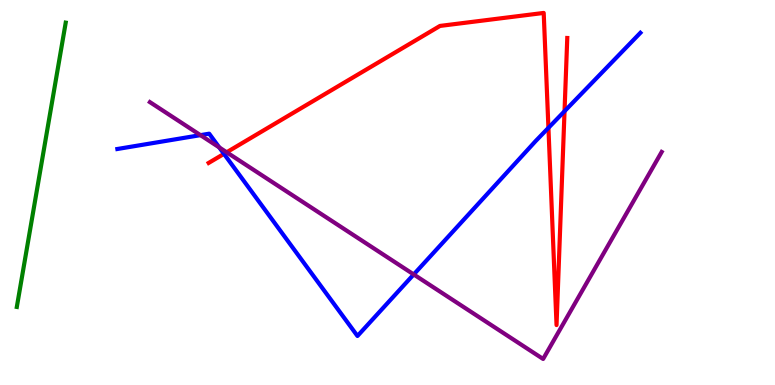[{'lines': ['blue', 'red'], 'intersections': [{'x': 2.89, 'y': 6.0}, {'x': 7.08, 'y': 6.68}, {'x': 7.28, 'y': 7.11}]}, {'lines': ['green', 'red'], 'intersections': []}, {'lines': ['purple', 'red'], 'intersections': [{'x': 2.92, 'y': 6.05}]}, {'lines': ['blue', 'green'], 'intersections': []}, {'lines': ['blue', 'purple'], 'intersections': [{'x': 2.59, 'y': 6.49}, {'x': 2.83, 'y': 6.17}, {'x': 5.34, 'y': 2.87}]}, {'lines': ['green', 'purple'], 'intersections': []}]